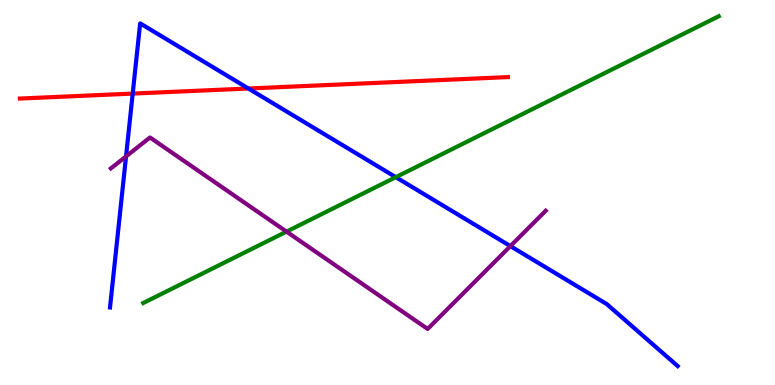[{'lines': ['blue', 'red'], 'intersections': [{'x': 1.71, 'y': 7.57}, {'x': 3.21, 'y': 7.7}]}, {'lines': ['green', 'red'], 'intersections': []}, {'lines': ['purple', 'red'], 'intersections': []}, {'lines': ['blue', 'green'], 'intersections': [{'x': 5.11, 'y': 5.4}]}, {'lines': ['blue', 'purple'], 'intersections': [{'x': 1.63, 'y': 5.94}, {'x': 6.59, 'y': 3.61}]}, {'lines': ['green', 'purple'], 'intersections': [{'x': 3.7, 'y': 3.98}]}]